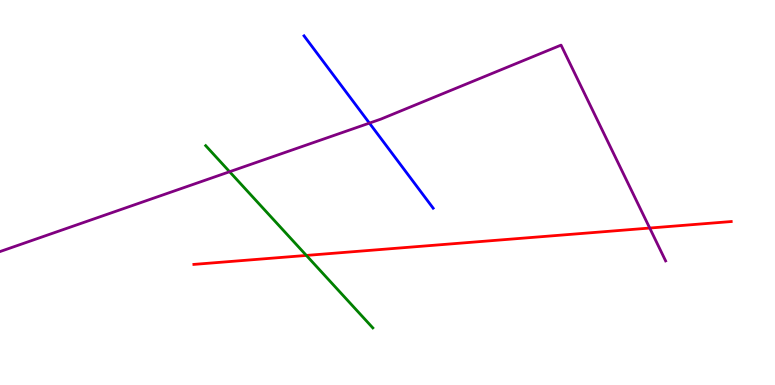[{'lines': ['blue', 'red'], 'intersections': []}, {'lines': ['green', 'red'], 'intersections': [{'x': 3.95, 'y': 3.37}]}, {'lines': ['purple', 'red'], 'intersections': [{'x': 8.38, 'y': 4.08}]}, {'lines': ['blue', 'green'], 'intersections': []}, {'lines': ['blue', 'purple'], 'intersections': [{'x': 4.77, 'y': 6.8}]}, {'lines': ['green', 'purple'], 'intersections': [{'x': 2.96, 'y': 5.54}]}]